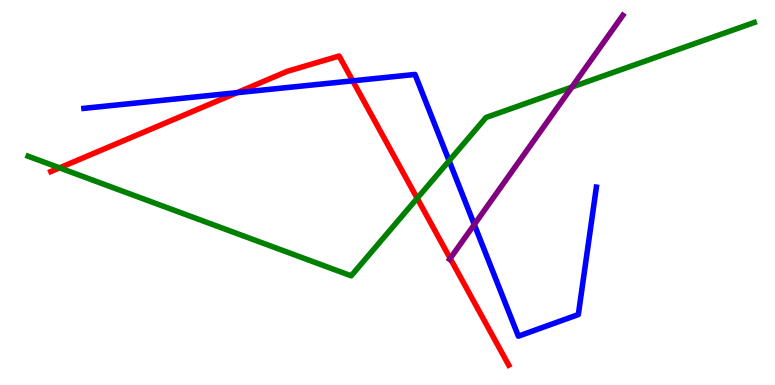[{'lines': ['blue', 'red'], 'intersections': [{'x': 3.06, 'y': 7.59}, {'x': 4.55, 'y': 7.9}]}, {'lines': ['green', 'red'], 'intersections': [{'x': 0.768, 'y': 5.64}, {'x': 5.38, 'y': 4.85}]}, {'lines': ['purple', 'red'], 'intersections': [{'x': 5.81, 'y': 3.29}]}, {'lines': ['blue', 'green'], 'intersections': [{'x': 5.8, 'y': 5.82}]}, {'lines': ['blue', 'purple'], 'intersections': [{'x': 6.12, 'y': 4.17}]}, {'lines': ['green', 'purple'], 'intersections': [{'x': 7.38, 'y': 7.74}]}]